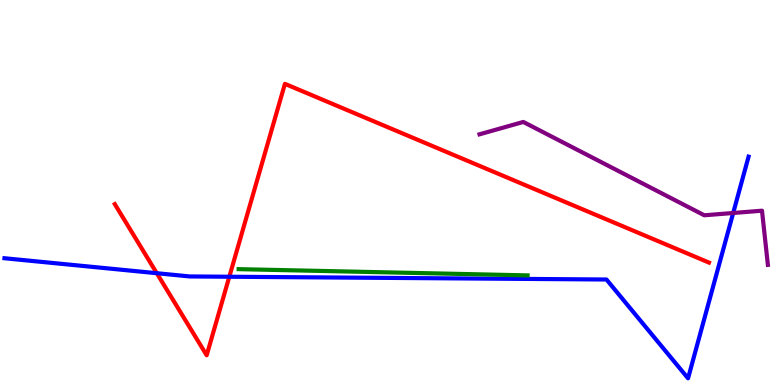[{'lines': ['blue', 'red'], 'intersections': [{'x': 2.02, 'y': 2.9}, {'x': 2.96, 'y': 2.81}]}, {'lines': ['green', 'red'], 'intersections': []}, {'lines': ['purple', 'red'], 'intersections': []}, {'lines': ['blue', 'green'], 'intersections': []}, {'lines': ['blue', 'purple'], 'intersections': [{'x': 9.46, 'y': 4.47}]}, {'lines': ['green', 'purple'], 'intersections': []}]